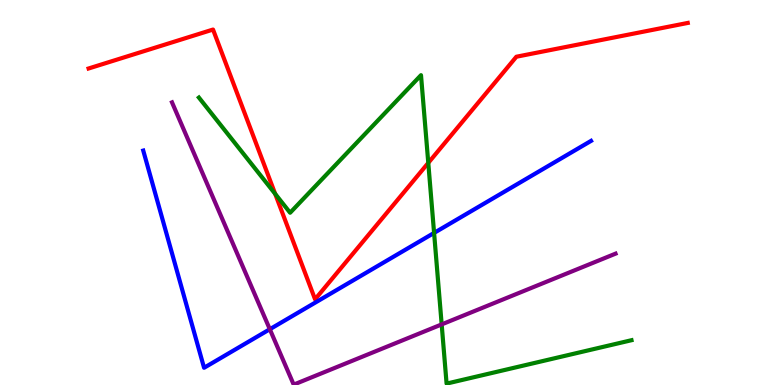[{'lines': ['blue', 'red'], 'intersections': []}, {'lines': ['green', 'red'], 'intersections': [{'x': 3.55, 'y': 4.96}, {'x': 5.53, 'y': 5.77}]}, {'lines': ['purple', 'red'], 'intersections': []}, {'lines': ['blue', 'green'], 'intersections': [{'x': 5.6, 'y': 3.95}]}, {'lines': ['blue', 'purple'], 'intersections': [{'x': 3.48, 'y': 1.45}]}, {'lines': ['green', 'purple'], 'intersections': [{'x': 5.7, 'y': 1.57}]}]